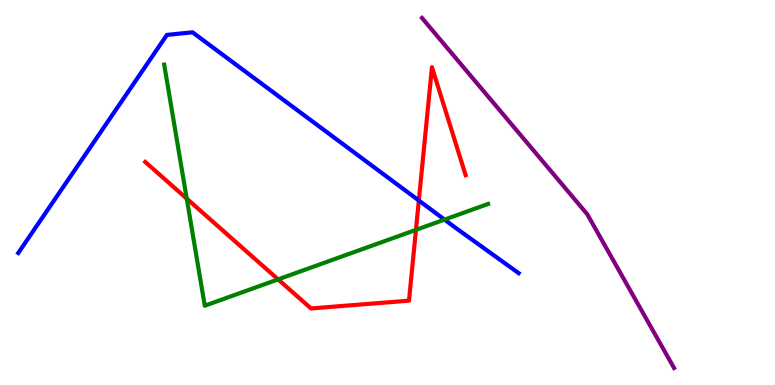[{'lines': ['blue', 'red'], 'intersections': [{'x': 5.4, 'y': 4.79}]}, {'lines': ['green', 'red'], 'intersections': [{'x': 2.41, 'y': 4.84}, {'x': 3.59, 'y': 2.74}, {'x': 5.37, 'y': 4.03}]}, {'lines': ['purple', 'red'], 'intersections': []}, {'lines': ['blue', 'green'], 'intersections': [{'x': 5.74, 'y': 4.3}]}, {'lines': ['blue', 'purple'], 'intersections': []}, {'lines': ['green', 'purple'], 'intersections': []}]